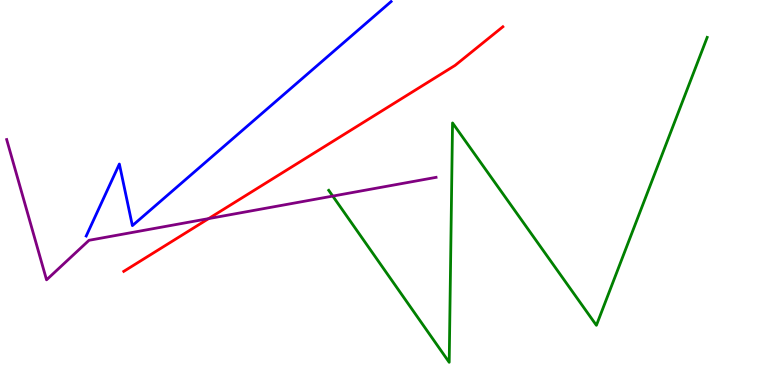[{'lines': ['blue', 'red'], 'intersections': []}, {'lines': ['green', 'red'], 'intersections': []}, {'lines': ['purple', 'red'], 'intersections': [{'x': 2.69, 'y': 4.32}]}, {'lines': ['blue', 'green'], 'intersections': []}, {'lines': ['blue', 'purple'], 'intersections': []}, {'lines': ['green', 'purple'], 'intersections': [{'x': 4.29, 'y': 4.91}]}]